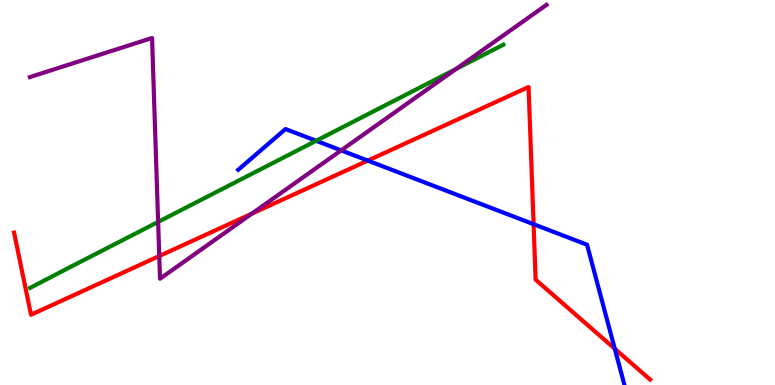[{'lines': ['blue', 'red'], 'intersections': [{'x': 4.75, 'y': 5.83}, {'x': 6.89, 'y': 4.18}, {'x': 7.93, 'y': 0.942}]}, {'lines': ['green', 'red'], 'intersections': []}, {'lines': ['purple', 'red'], 'intersections': [{'x': 2.05, 'y': 3.35}, {'x': 3.25, 'y': 4.45}]}, {'lines': ['blue', 'green'], 'intersections': [{'x': 4.08, 'y': 6.34}]}, {'lines': ['blue', 'purple'], 'intersections': [{'x': 4.4, 'y': 6.09}]}, {'lines': ['green', 'purple'], 'intersections': [{'x': 2.04, 'y': 4.24}, {'x': 5.88, 'y': 8.21}]}]